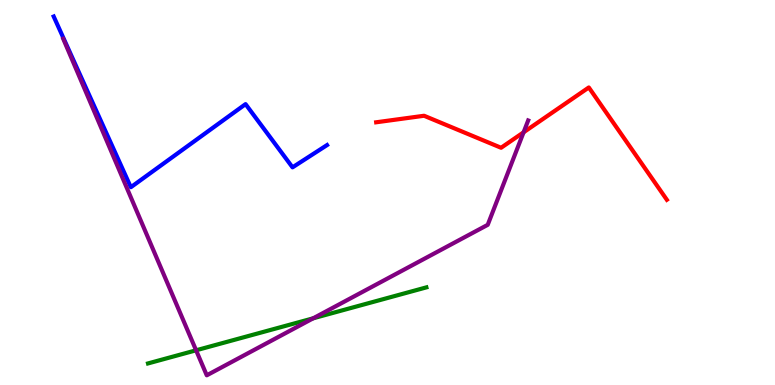[{'lines': ['blue', 'red'], 'intersections': []}, {'lines': ['green', 'red'], 'intersections': []}, {'lines': ['purple', 'red'], 'intersections': [{'x': 6.76, 'y': 6.56}]}, {'lines': ['blue', 'green'], 'intersections': []}, {'lines': ['blue', 'purple'], 'intersections': []}, {'lines': ['green', 'purple'], 'intersections': [{'x': 2.53, 'y': 0.901}, {'x': 4.04, 'y': 1.73}]}]